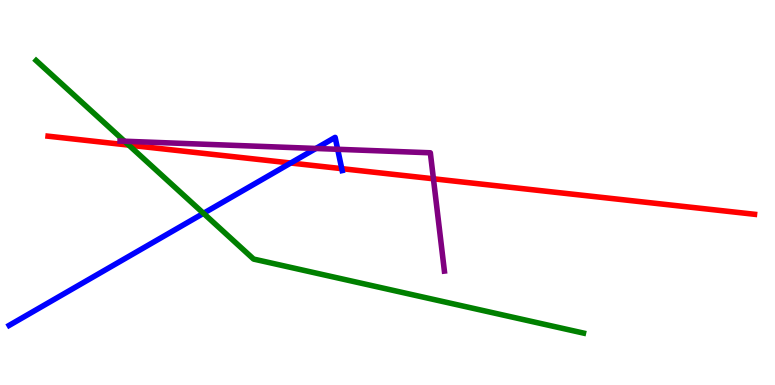[{'lines': ['blue', 'red'], 'intersections': [{'x': 3.75, 'y': 5.77}, {'x': 4.41, 'y': 5.62}]}, {'lines': ['green', 'red'], 'intersections': [{'x': 1.66, 'y': 6.23}]}, {'lines': ['purple', 'red'], 'intersections': [{'x': 5.59, 'y': 5.36}]}, {'lines': ['blue', 'green'], 'intersections': [{'x': 2.63, 'y': 4.46}]}, {'lines': ['blue', 'purple'], 'intersections': [{'x': 4.08, 'y': 6.14}, {'x': 4.36, 'y': 6.12}]}, {'lines': ['green', 'purple'], 'intersections': [{'x': 1.61, 'y': 6.33}]}]